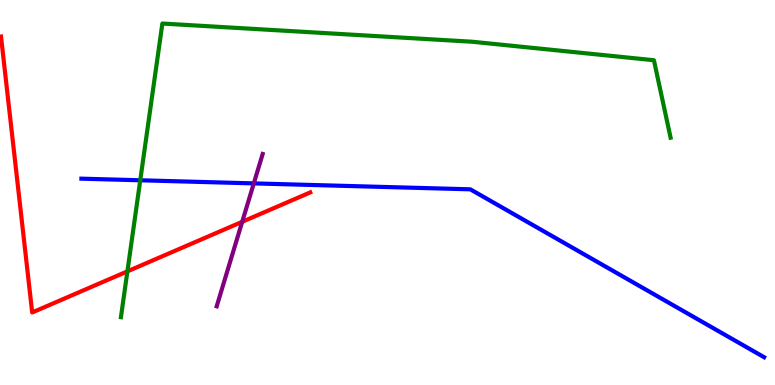[{'lines': ['blue', 'red'], 'intersections': []}, {'lines': ['green', 'red'], 'intersections': [{'x': 1.64, 'y': 2.95}]}, {'lines': ['purple', 'red'], 'intersections': [{'x': 3.13, 'y': 4.24}]}, {'lines': ['blue', 'green'], 'intersections': [{'x': 1.81, 'y': 5.32}]}, {'lines': ['blue', 'purple'], 'intersections': [{'x': 3.27, 'y': 5.24}]}, {'lines': ['green', 'purple'], 'intersections': []}]